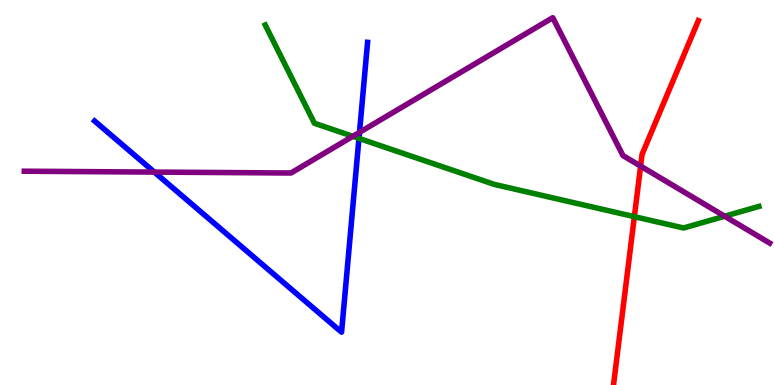[{'lines': ['blue', 'red'], 'intersections': []}, {'lines': ['green', 'red'], 'intersections': [{'x': 8.19, 'y': 4.37}]}, {'lines': ['purple', 'red'], 'intersections': [{'x': 8.27, 'y': 5.69}]}, {'lines': ['blue', 'green'], 'intersections': [{'x': 4.63, 'y': 6.41}]}, {'lines': ['blue', 'purple'], 'intersections': [{'x': 1.99, 'y': 5.53}, {'x': 4.64, 'y': 6.56}]}, {'lines': ['green', 'purple'], 'intersections': [{'x': 4.55, 'y': 6.46}, {'x': 9.35, 'y': 4.38}]}]